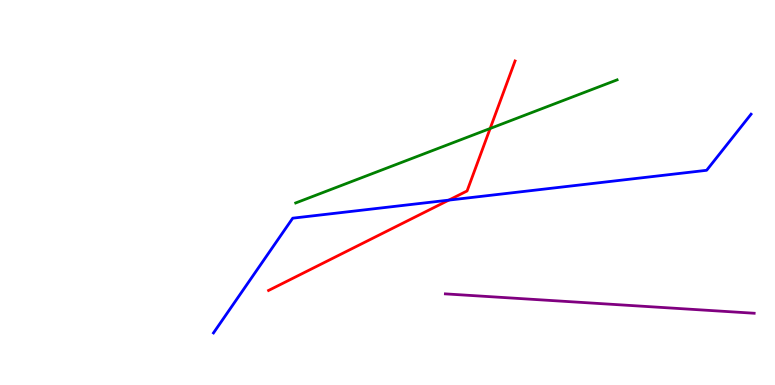[{'lines': ['blue', 'red'], 'intersections': [{'x': 5.79, 'y': 4.8}]}, {'lines': ['green', 'red'], 'intersections': [{'x': 6.32, 'y': 6.66}]}, {'lines': ['purple', 'red'], 'intersections': []}, {'lines': ['blue', 'green'], 'intersections': []}, {'lines': ['blue', 'purple'], 'intersections': []}, {'lines': ['green', 'purple'], 'intersections': []}]